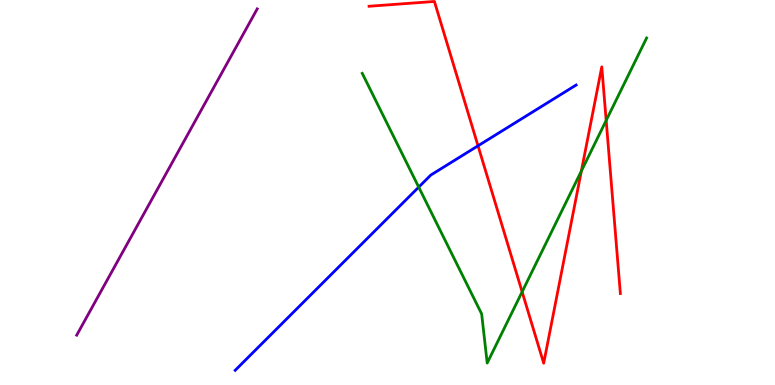[{'lines': ['blue', 'red'], 'intersections': [{'x': 6.17, 'y': 6.21}]}, {'lines': ['green', 'red'], 'intersections': [{'x': 6.74, 'y': 2.42}, {'x': 7.5, 'y': 5.56}, {'x': 7.82, 'y': 6.87}]}, {'lines': ['purple', 'red'], 'intersections': []}, {'lines': ['blue', 'green'], 'intersections': [{'x': 5.4, 'y': 5.14}]}, {'lines': ['blue', 'purple'], 'intersections': []}, {'lines': ['green', 'purple'], 'intersections': []}]